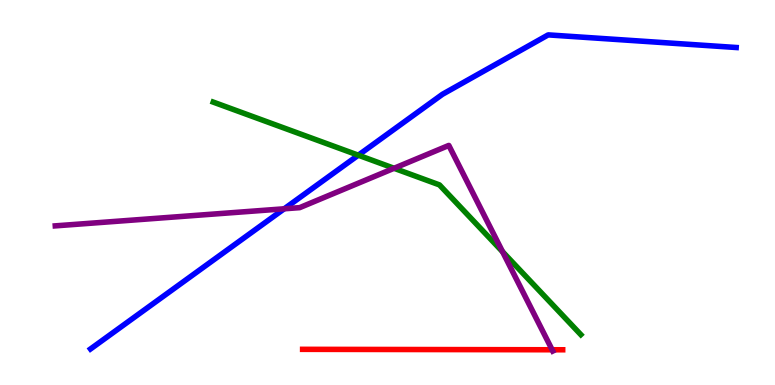[{'lines': ['blue', 'red'], 'intersections': []}, {'lines': ['green', 'red'], 'intersections': []}, {'lines': ['purple', 'red'], 'intersections': [{'x': 7.12, 'y': 0.915}]}, {'lines': ['blue', 'green'], 'intersections': [{'x': 4.62, 'y': 5.97}]}, {'lines': ['blue', 'purple'], 'intersections': [{'x': 3.67, 'y': 4.58}]}, {'lines': ['green', 'purple'], 'intersections': [{'x': 5.08, 'y': 5.63}, {'x': 6.48, 'y': 3.46}]}]